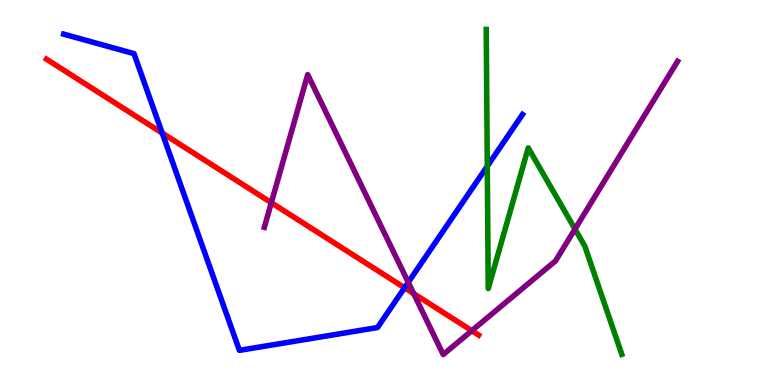[{'lines': ['blue', 'red'], 'intersections': [{'x': 2.09, 'y': 6.54}, {'x': 5.22, 'y': 2.53}]}, {'lines': ['green', 'red'], 'intersections': []}, {'lines': ['purple', 'red'], 'intersections': [{'x': 3.5, 'y': 4.73}, {'x': 5.34, 'y': 2.37}, {'x': 6.09, 'y': 1.41}]}, {'lines': ['blue', 'green'], 'intersections': [{'x': 6.29, 'y': 5.68}]}, {'lines': ['blue', 'purple'], 'intersections': [{'x': 5.27, 'y': 2.67}]}, {'lines': ['green', 'purple'], 'intersections': [{'x': 7.42, 'y': 4.05}]}]